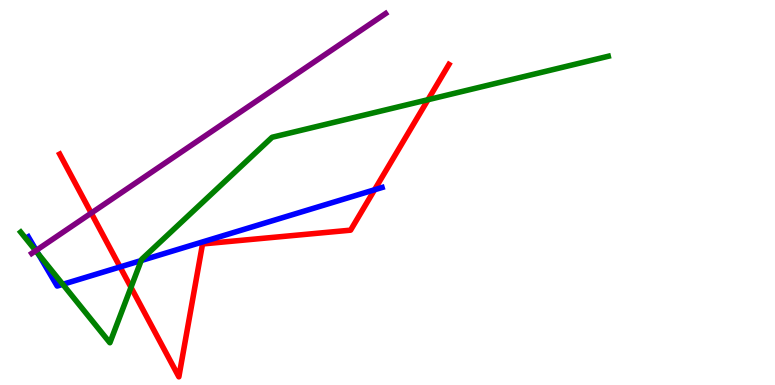[{'lines': ['blue', 'red'], 'intersections': [{'x': 1.55, 'y': 3.07}, {'x': 4.83, 'y': 5.07}]}, {'lines': ['green', 'red'], 'intersections': [{'x': 1.69, 'y': 2.54}, {'x': 5.52, 'y': 7.41}]}, {'lines': ['purple', 'red'], 'intersections': [{'x': 1.18, 'y': 4.47}]}, {'lines': ['blue', 'green'], 'intersections': [{'x': 0.496, 'y': 3.4}, {'x': 0.81, 'y': 2.61}, {'x': 1.82, 'y': 3.23}]}, {'lines': ['blue', 'purple'], 'intersections': [{'x': 0.468, 'y': 3.5}]}, {'lines': ['green', 'purple'], 'intersections': [{'x': 0.461, 'y': 3.49}]}]